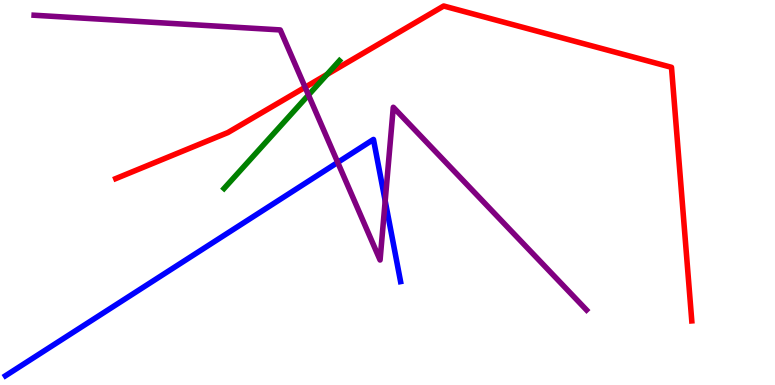[{'lines': ['blue', 'red'], 'intersections': []}, {'lines': ['green', 'red'], 'intersections': [{'x': 4.22, 'y': 8.07}]}, {'lines': ['purple', 'red'], 'intersections': [{'x': 3.94, 'y': 7.73}]}, {'lines': ['blue', 'green'], 'intersections': []}, {'lines': ['blue', 'purple'], 'intersections': [{'x': 4.36, 'y': 5.78}, {'x': 4.97, 'y': 4.78}]}, {'lines': ['green', 'purple'], 'intersections': [{'x': 3.98, 'y': 7.53}]}]